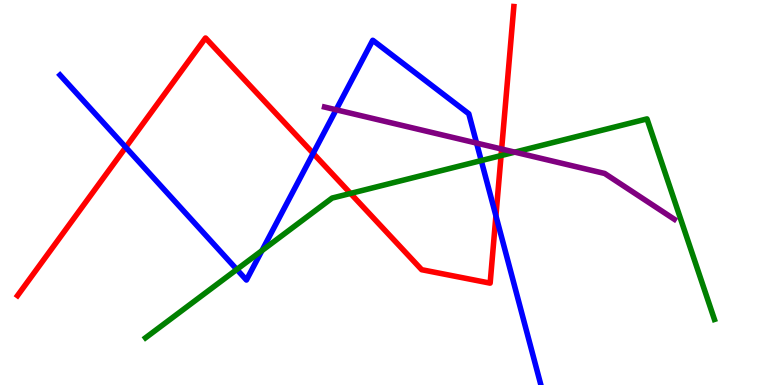[{'lines': ['blue', 'red'], 'intersections': [{'x': 1.62, 'y': 6.17}, {'x': 4.04, 'y': 6.02}, {'x': 6.4, 'y': 4.39}]}, {'lines': ['green', 'red'], 'intersections': [{'x': 4.52, 'y': 4.98}, {'x': 6.47, 'y': 5.96}]}, {'lines': ['purple', 'red'], 'intersections': [{'x': 6.47, 'y': 6.13}]}, {'lines': ['blue', 'green'], 'intersections': [{'x': 3.06, 'y': 3.0}, {'x': 3.38, 'y': 3.49}, {'x': 6.21, 'y': 5.83}]}, {'lines': ['blue', 'purple'], 'intersections': [{'x': 4.34, 'y': 7.15}, {'x': 6.15, 'y': 6.28}]}, {'lines': ['green', 'purple'], 'intersections': [{'x': 6.64, 'y': 6.05}]}]